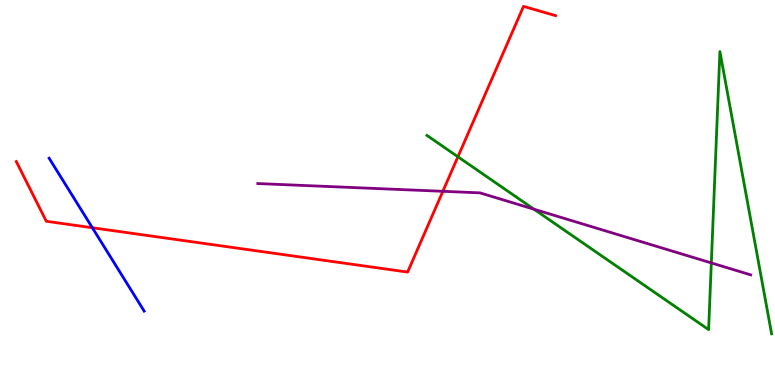[{'lines': ['blue', 'red'], 'intersections': [{'x': 1.19, 'y': 4.08}]}, {'lines': ['green', 'red'], 'intersections': [{'x': 5.91, 'y': 5.93}]}, {'lines': ['purple', 'red'], 'intersections': [{'x': 5.71, 'y': 5.03}]}, {'lines': ['blue', 'green'], 'intersections': []}, {'lines': ['blue', 'purple'], 'intersections': []}, {'lines': ['green', 'purple'], 'intersections': [{'x': 6.89, 'y': 4.57}, {'x': 9.18, 'y': 3.17}]}]